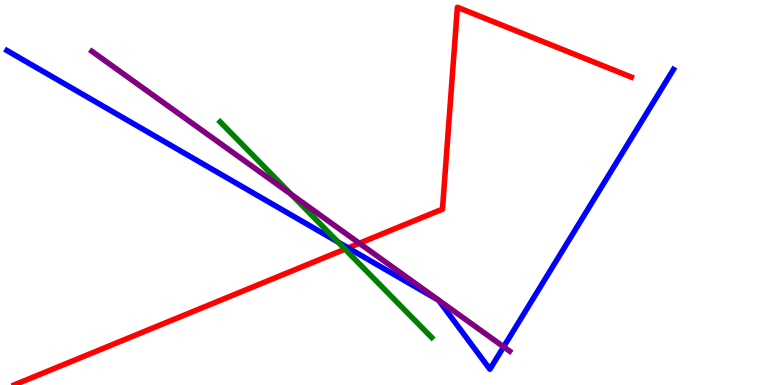[{'lines': ['blue', 'red'], 'intersections': [{'x': 4.49, 'y': 3.56}]}, {'lines': ['green', 'red'], 'intersections': [{'x': 4.45, 'y': 3.53}]}, {'lines': ['purple', 'red'], 'intersections': [{'x': 4.64, 'y': 3.68}]}, {'lines': ['blue', 'green'], 'intersections': [{'x': 4.36, 'y': 3.71}]}, {'lines': ['blue', 'purple'], 'intersections': [{'x': 6.5, 'y': 0.992}]}, {'lines': ['green', 'purple'], 'intersections': [{'x': 3.76, 'y': 4.95}]}]